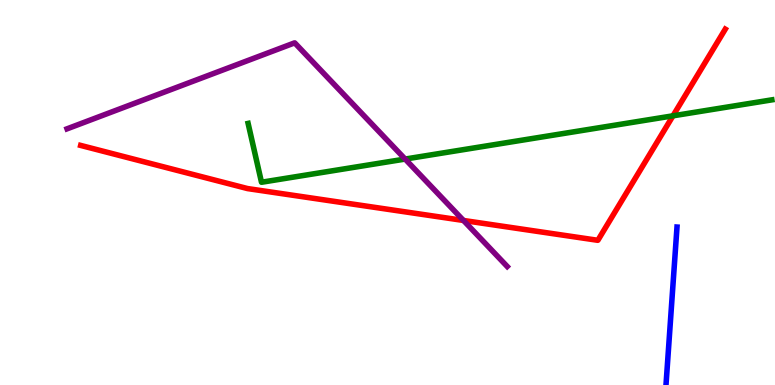[{'lines': ['blue', 'red'], 'intersections': []}, {'lines': ['green', 'red'], 'intersections': [{'x': 8.68, 'y': 6.99}]}, {'lines': ['purple', 'red'], 'intersections': [{'x': 5.98, 'y': 4.27}]}, {'lines': ['blue', 'green'], 'intersections': []}, {'lines': ['blue', 'purple'], 'intersections': []}, {'lines': ['green', 'purple'], 'intersections': [{'x': 5.23, 'y': 5.87}]}]